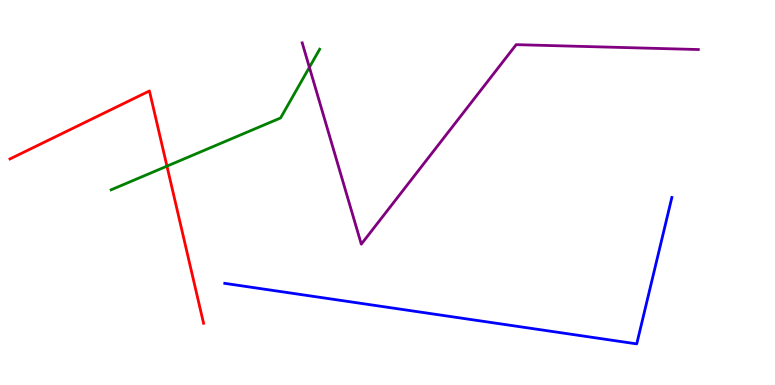[{'lines': ['blue', 'red'], 'intersections': []}, {'lines': ['green', 'red'], 'intersections': [{'x': 2.15, 'y': 5.68}]}, {'lines': ['purple', 'red'], 'intersections': []}, {'lines': ['blue', 'green'], 'intersections': []}, {'lines': ['blue', 'purple'], 'intersections': []}, {'lines': ['green', 'purple'], 'intersections': [{'x': 3.99, 'y': 8.25}]}]